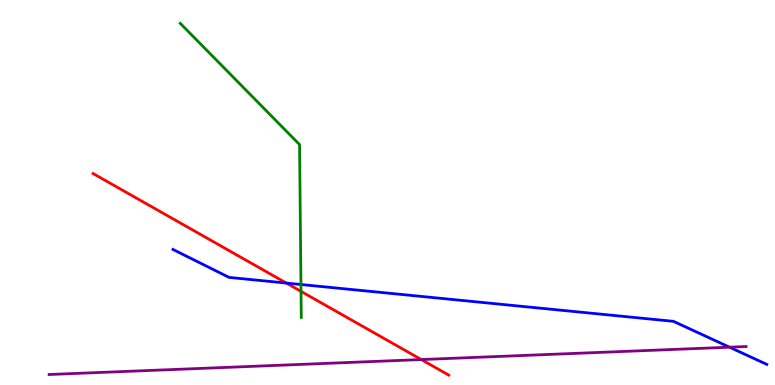[{'lines': ['blue', 'red'], 'intersections': [{'x': 3.69, 'y': 2.65}]}, {'lines': ['green', 'red'], 'intersections': [{'x': 3.88, 'y': 2.43}]}, {'lines': ['purple', 'red'], 'intersections': [{'x': 5.44, 'y': 0.661}]}, {'lines': ['blue', 'green'], 'intersections': [{'x': 3.88, 'y': 2.61}]}, {'lines': ['blue', 'purple'], 'intersections': [{'x': 9.41, 'y': 0.982}]}, {'lines': ['green', 'purple'], 'intersections': []}]